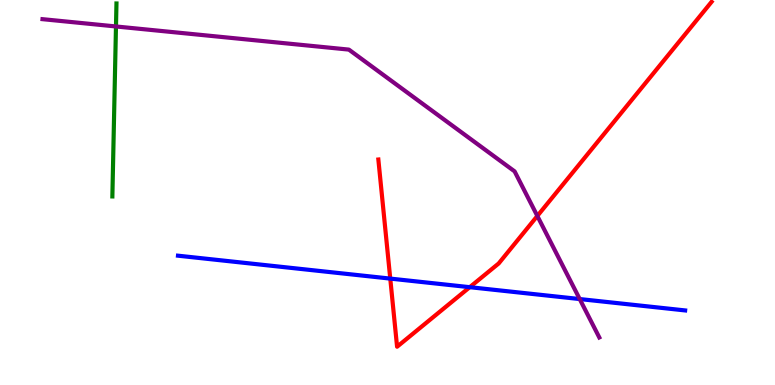[{'lines': ['blue', 'red'], 'intersections': [{'x': 5.04, 'y': 2.76}, {'x': 6.06, 'y': 2.54}]}, {'lines': ['green', 'red'], 'intersections': []}, {'lines': ['purple', 'red'], 'intersections': [{'x': 6.93, 'y': 4.39}]}, {'lines': ['blue', 'green'], 'intersections': []}, {'lines': ['blue', 'purple'], 'intersections': [{'x': 7.48, 'y': 2.23}]}, {'lines': ['green', 'purple'], 'intersections': [{'x': 1.5, 'y': 9.31}]}]